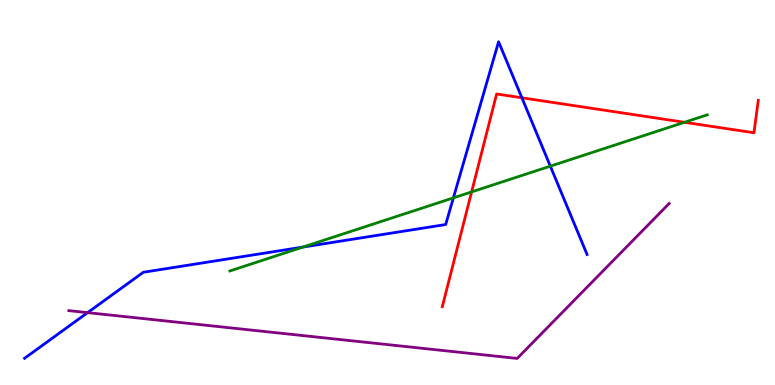[{'lines': ['blue', 'red'], 'intersections': [{'x': 6.73, 'y': 7.46}]}, {'lines': ['green', 'red'], 'intersections': [{'x': 6.09, 'y': 5.02}, {'x': 8.83, 'y': 6.82}]}, {'lines': ['purple', 'red'], 'intersections': []}, {'lines': ['blue', 'green'], 'intersections': [{'x': 3.91, 'y': 3.58}, {'x': 5.85, 'y': 4.86}, {'x': 7.1, 'y': 5.68}]}, {'lines': ['blue', 'purple'], 'intersections': [{'x': 1.13, 'y': 1.88}]}, {'lines': ['green', 'purple'], 'intersections': []}]